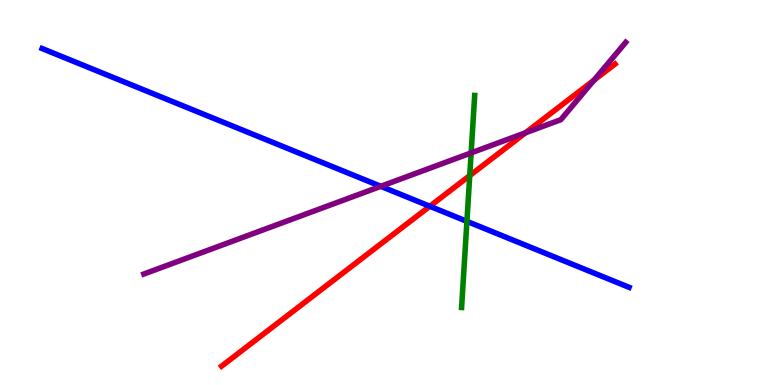[{'lines': ['blue', 'red'], 'intersections': [{'x': 5.55, 'y': 4.64}]}, {'lines': ['green', 'red'], 'intersections': [{'x': 6.06, 'y': 5.44}]}, {'lines': ['purple', 'red'], 'intersections': [{'x': 6.78, 'y': 6.55}, {'x': 7.66, 'y': 7.92}]}, {'lines': ['blue', 'green'], 'intersections': [{'x': 6.02, 'y': 4.25}]}, {'lines': ['blue', 'purple'], 'intersections': [{'x': 4.91, 'y': 5.16}]}, {'lines': ['green', 'purple'], 'intersections': [{'x': 6.08, 'y': 6.03}]}]